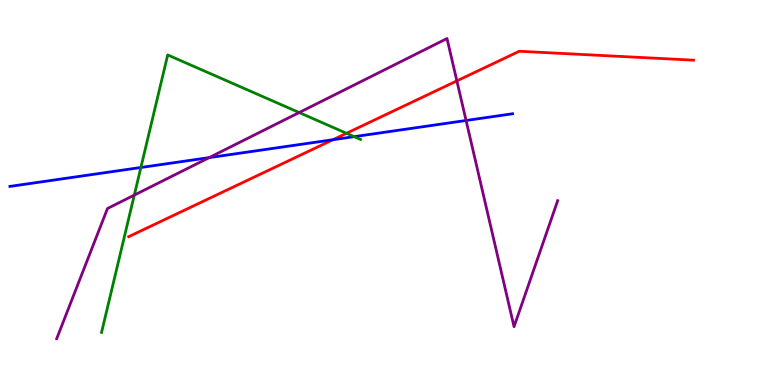[{'lines': ['blue', 'red'], 'intersections': [{'x': 4.3, 'y': 6.37}]}, {'lines': ['green', 'red'], 'intersections': [{'x': 4.47, 'y': 6.54}]}, {'lines': ['purple', 'red'], 'intersections': [{'x': 5.9, 'y': 7.9}]}, {'lines': ['blue', 'green'], 'intersections': [{'x': 1.82, 'y': 5.65}, {'x': 4.57, 'y': 6.45}]}, {'lines': ['blue', 'purple'], 'intersections': [{'x': 2.7, 'y': 5.91}, {'x': 6.01, 'y': 6.87}]}, {'lines': ['green', 'purple'], 'intersections': [{'x': 1.73, 'y': 4.93}, {'x': 3.86, 'y': 7.08}]}]